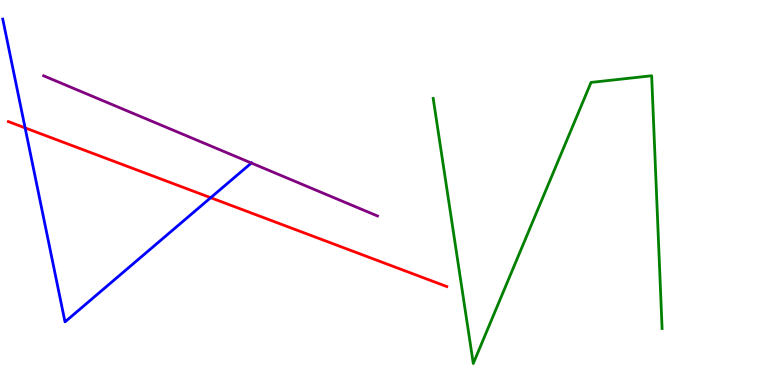[{'lines': ['blue', 'red'], 'intersections': [{'x': 0.324, 'y': 6.68}, {'x': 2.72, 'y': 4.86}]}, {'lines': ['green', 'red'], 'intersections': []}, {'lines': ['purple', 'red'], 'intersections': []}, {'lines': ['blue', 'green'], 'intersections': []}, {'lines': ['blue', 'purple'], 'intersections': [{'x': 3.24, 'y': 5.77}]}, {'lines': ['green', 'purple'], 'intersections': []}]